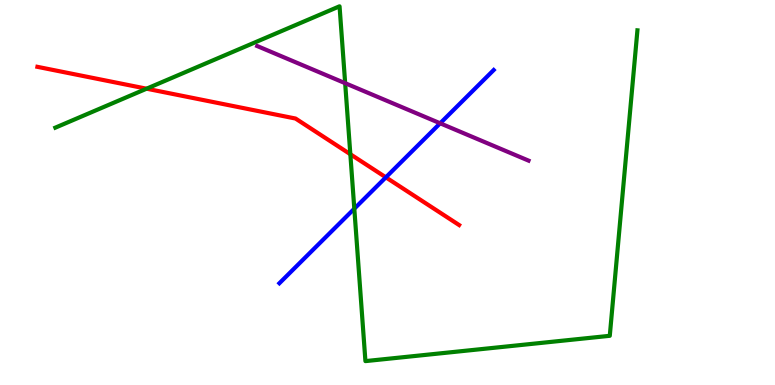[{'lines': ['blue', 'red'], 'intersections': [{'x': 4.98, 'y': 5.39}]}, {'lines': ['green', 'red'], 'intersections': [{'x': 1.89, 'y': 7.7}, {'x': 4.52, 'y': 5.99}]}, {'lines': ['purple', 'red'], 'intersections': []}, {'lines': ['blue', 'green'], 'intersections': [{'x': 4.57, 'y': 4.58}]}, {'lines': ['blue', 'purple'], 'intersections': [{'x': 5.68, 'y': 6.8}]}, {'lines': ['green', 'purple'], 'intersections': [{'x': 4.45, 'y': 7.84}]}]